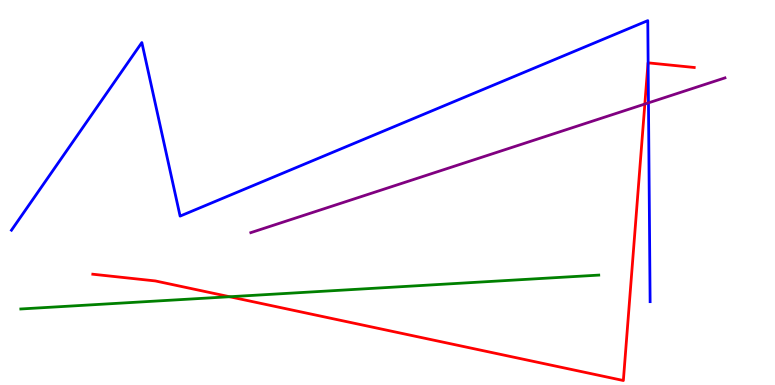[{'lines': ['blue', 'red'], 'intersections': [{'x': 8.36, 'y': 8.37}]}, {'lines': ['green', 'red'], 'intersections': [{'x': 2.96, 'y': 2.29}]}, {'lines': ['purple', 'red'], 'intersections': [{'x': 8.32, 'y': 7.3}]}, {'lines': ['blue', 'green'], 'intersections': []}, {'lines': ['blue', 'purple'], 'intersections': [{'x': 8.37, 'y': 7.33}]}, {'lines': ['green', 'purple'], 'intersections': []}]